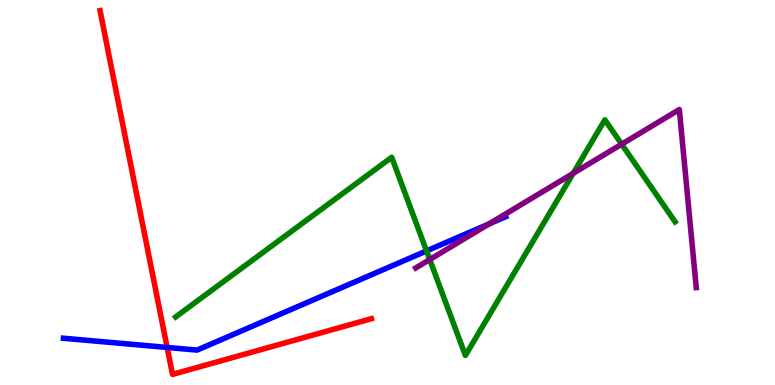[{'lines': ['blue', 'red'], 'intersections': [{'x': 2.16, 'y': 0.975}]}, {'lines': ['green', 'red'], 'intersections': []}, {'lines': ['purple', 'red'], 'intersections': []}, {'lines': ['blue', 'green'], 'intersections': [{'x': 5.5, 'y': 3.48}]}, {'lines': ['blue', 'purple'], 'intersections': [{'x': 6.31, 'y': 4.18}]}, {'lines': ['green', 'purple'], 'intersections': [{'x': 5.54, 'y': 3.26}, {'x': 7.4, 'y': 5.5}, {'x': 8.02, 'y': 6.25}]}]